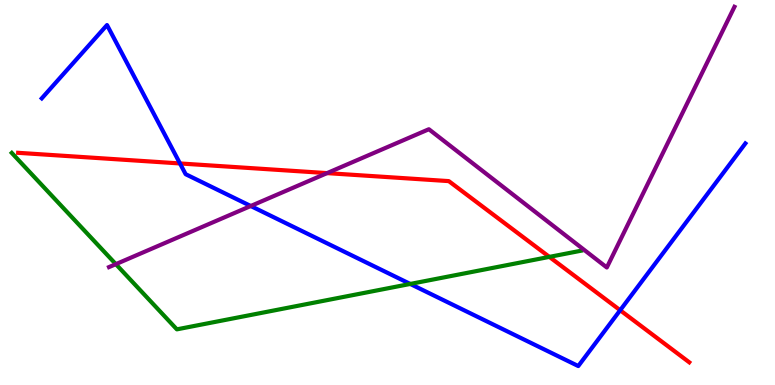[{'lines': ['blue', 'red'], 'intersections': [{'x': 2.32, 'y': 5.75}, {'x': 8.0, 'y': 1.94}]}, {'lines': ['green', 'red'], 'intersections': [{'x': 7.09, 'y': 3.33}]}, {'lines': ['purple', 'red'], 'intersections': [{'x': 4.22, 'y': 5.5}]}, {'lines': ['blue', 'green'], 'intersections': [{'x': 5.29, 'y': 2.62}]}, {'lines': ['blue', 'purple'], 'intersections': [{'x': 3.24, 'y': 4.65}]}, {'lines': ['green', 'purple'], 'intersections': [{'x': 1.49, 'y': 3.14}]}]